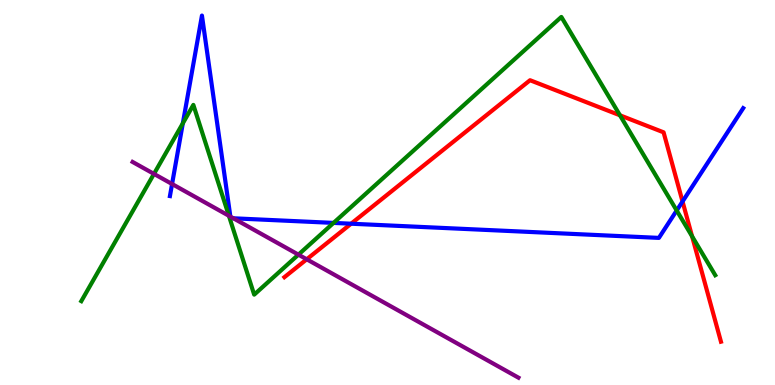[{'lines': ['blue', 'red'], 'intersections': [{'x': 4.53, 'y': 4.19}, {'x': 8.81, 'y': 4.77}]}, {'lines': ['green', 'red'], 'intersections': [{'x': 8.0, 'y': 7.01}, {'x': 8.93, 'y': 3.86}]}, {'lines': ['purple', 'red'], 'intersections': [{'x': 3.96, 'y': 3.27}]}, {'lines': ['blue', 'green'], 'intersections': [{'x': 2.36, 'y': 6.8}, {'x': 4.3, 'y': 4.21}, {'x': 8.73, 'y': 4.53}]}, {'lines': ['blue', 'purple'], 'intersections': [{'x': 2.22, 'y': 5.22}, {'x': 2.97, 'y': 4.37}, {'x': 3.01, 'y': 4.33}]}, {'lines': ['green', 'purple'], 'intersections': [{'x': 1.99, 'y': 5.48}, {'x': 2.95, 'y': 4.4}, {'x': 3.85, 'y': 3.39}]}]